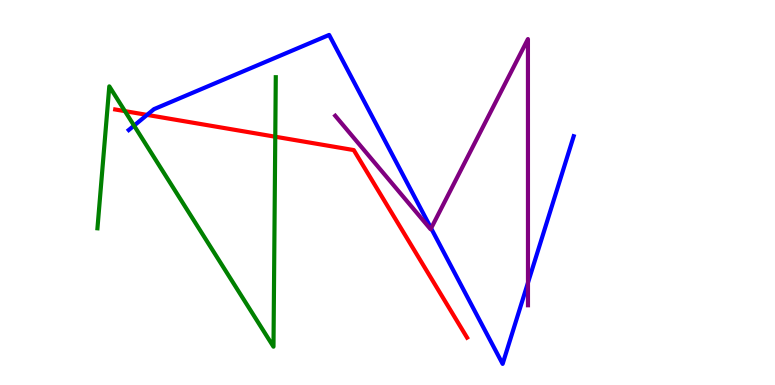[{'lines': ['blue', 'red'], 'intersections': [{'x': 1.9, 'y': 7.02}]}, {'lines': ['green', 'red'], 'intersections': [{'x': 1.61, 'y': 7.11}, {'x': 3.55, 'y': 6.45}]}, {'lines': ['purple', 'red'], 'intersections': []}, {'lines': ['blue', 'green'], 'intersections': [{'x': 1.73, 'y': 6.74}]}, {'lines': ['blue', 'purple'], 'intersections': [{'x': 5.56, 'y': 4.07}, {'x': 6.81, 'y': 2.66}]}, {'lines': ['green', 'purple'], 'intersections': []}]